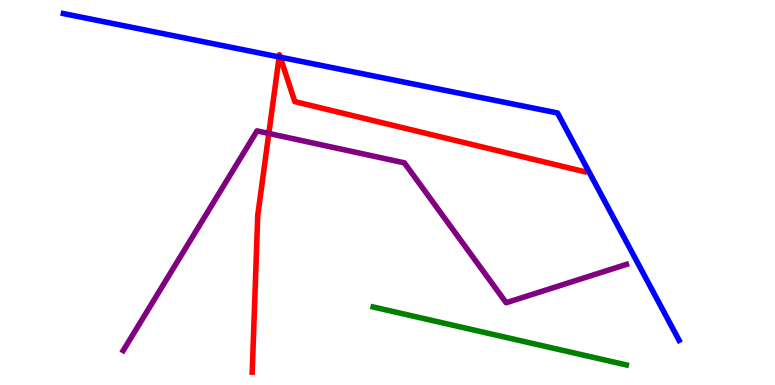[{'lines': ['blue', 'red'], 'intersections': [{'x': 3.6, 'y': 8.52}, {'x': 3.62, 'y': 8.51}]}, {'lines': ['green', 'red'], 'intersections': []}, {'lines': ['purple', 'red'], 'intersections': [{'x': 3.47, 'y': 6.53}]}, {'lines': ['blue', 'green'], 'intersections': []}, {'lines': ['blue', 'purple'], 'intersections': []}, {'lines': ['green', 'purple'], 'intersections': []}]